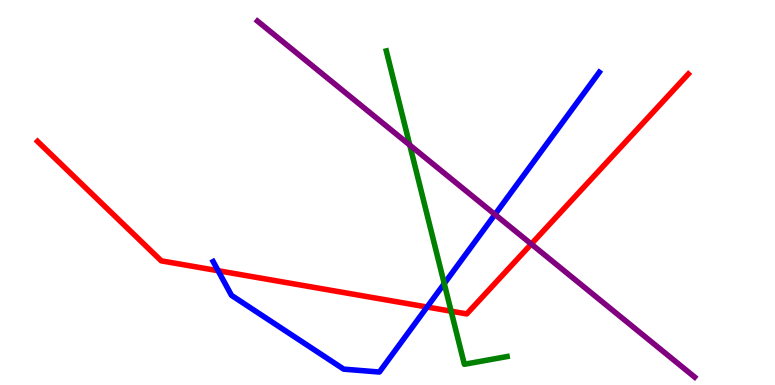[{'lines': ['blue', 'red'], 'intersections': [{'x': 2.81, 'y': 2.97}, {'x': 5.51, 'y': 2.03}]}, {'lines': ['green', 'red'], 'intersections': [{'x': 5.82, 'y': 1.92}]}, {'lines': ['purple', 'red'], 'intersections': [{'x': 6.86, 'y': 3.66}]}, {'lines': ['blue', 'green'], 'intersections': [{'x': 5.73, 'y': 2.63}]}, {'lines': ['blue', 'purple'], 'intersections': [{'x': 6.39, 'y': 4.43}]}, {'lines': ['green', 'purple'], 'intersections': [{'x': 5.29, 'y': 6.23}]}]